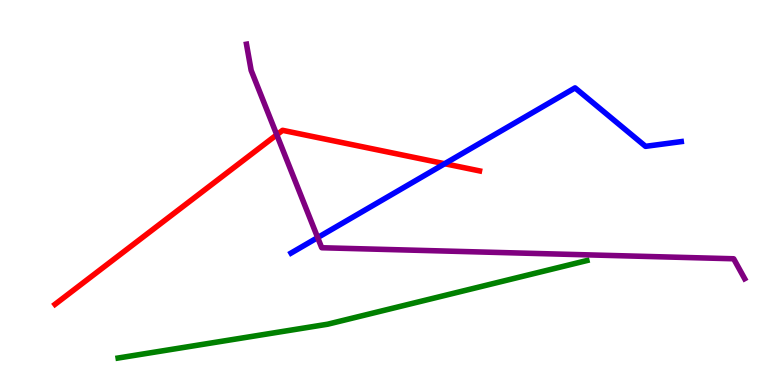[{'lines': ['blue', 'red'], 'intersections': [{'x': 5.74, 'y': 5.75}]}, {'lines': ['green', 'red'], 'intersections': []}, {'lines': ['purple', 'red'], 'intersections': [{'x': 3.57, 'y': 6.5}]}, {'lines': ['blue', 'green'], 'intersections': []}, {'lines': ['blue', 'purple'], 'intersections': [{'x': 4.1, 'y': 3.83}]}, {'lines': ['green', 'purple'], 'intersections': []}]